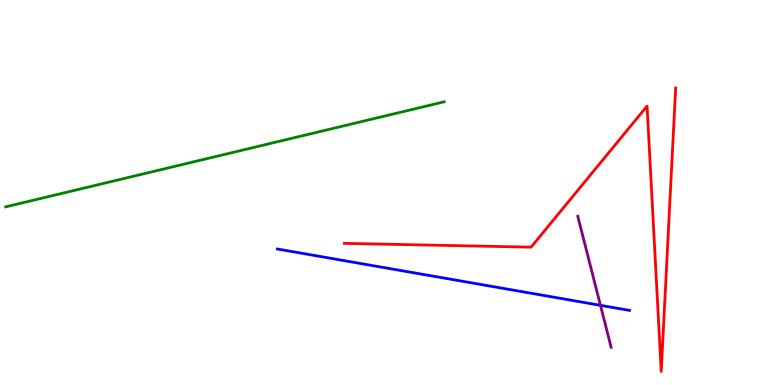[{'lines': ['blue', 'red'], 'intersections': []}, {'lines': ['green', 'red'], 'intersections': []}, {'lines': ['purple', 'red'], 'intersections': []}, {'lines': ['blue', 'green'], 'intersections': []}, {'lines': ['blue', 'purple'], 'intersections': [{'x': 7.75, 'y': 2.07}]}, {'lines': ['green', 'purple'], 'intersections': []}]